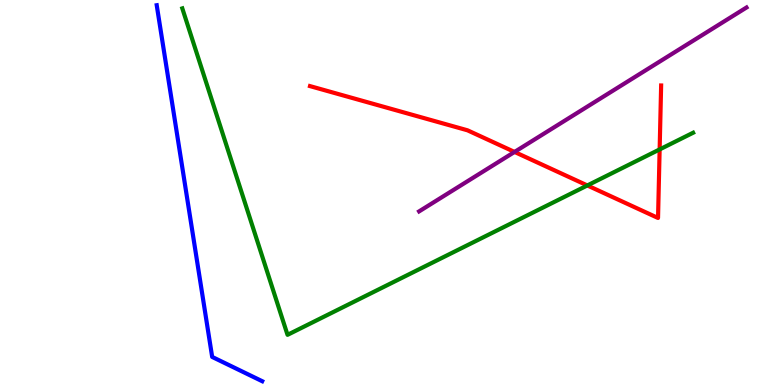[{'lines': ['blue', 'red'], 'intersections': []}, {'lines': ['green', 'red'], 'intersections': [{'x': 7.58, 'y': 5.18}, {'x': 8.51, 'y': 6.12}]}, {'lines': ['purple', 'red'], 'intersections': [{'x': 6.64, 'y': 6.05}]}, {'lines': ['blue', 'green'], 'intersections': []}, {'lines': ['blue', 'purple'], 'intersections': []}, {'lines': ['green', 'purple'], 'intersections': []}]